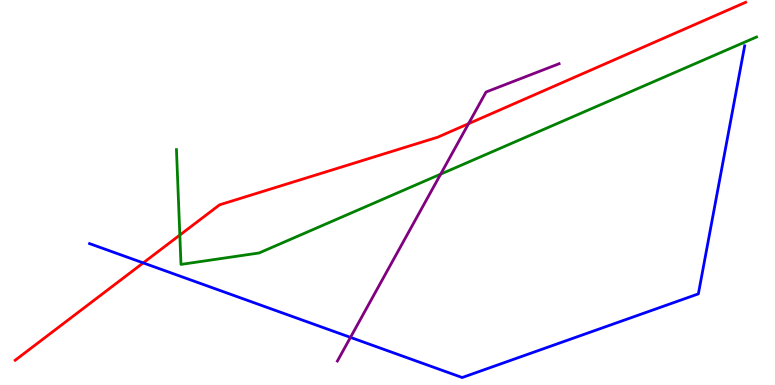[{'lines': ['blue', 'red'], 'intersections': [{'x': 1.85, 'y': 3.17}]}, {'lines': ['green', 'red'], 'intersections': [{'x': 2.32, 'y': 3.89}]}, {'lines': ['purple', 'red'], 'intersections': [{'x': 6.05, 'y': 6.79}]}, {'lines': ['blue', 'green'], 'intersections': []}, {'lines': ['blue', 'purple'], 'intersections': [{'x': 4.52, 'y': 1.24}]}, {'lines': ['green', 'purple'], 'intersections': [{'x': 5.69, 'y': 5.48}]}]